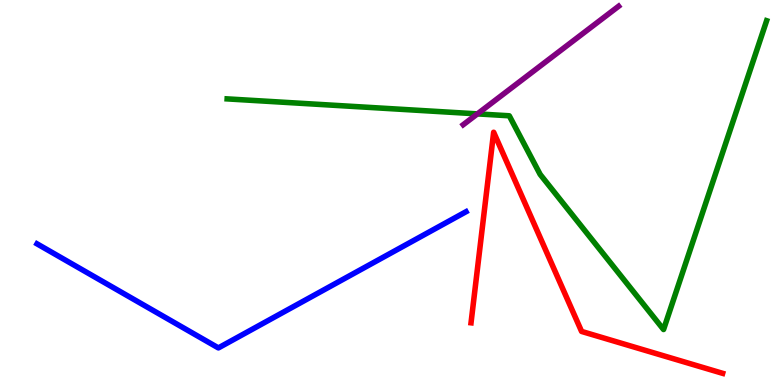[{'lines': ['blue', 'red'], 'intersections': []}, {'lines': ['green', 'red'], 'intersections': []}, {'lines': ['purple', 'red'], 'intersections': []}, {'lines': ['blue', 'green'], 'intersections': []}, {'lines': ['blue', 'purple'], 'intersections': []}, {'lines': ['green', 'purple'], 'intersections': [{'x': 6.16, 'y': 7.04}]}]